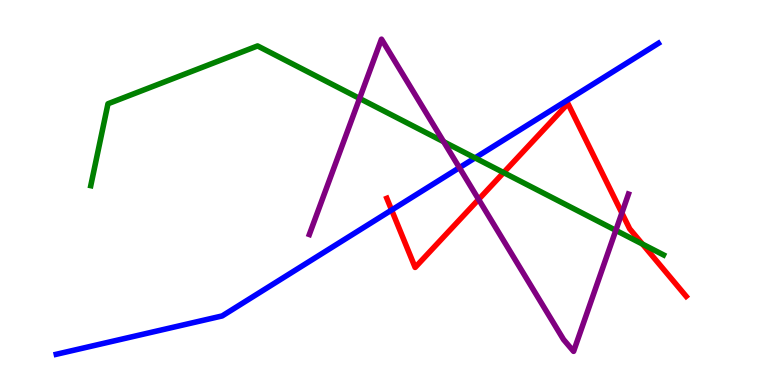[{'lines': ['blue', 'red'], 'intersections': [{'x': 5.05, 'y': 4.54}]}, {'lines': ['green', 'red'], 'intersections': [{'x': 6.5, 'y': 5.52}, {'x': 8.29, 'y': 3.66}]}, {'lines': ['purple', 'red'], 'intersections': [{'x': 6.18, 'y': 4.82}, {'x': 8.02, 'y': 4.47}]}, {'lines': ['blue', 'green'], 'intersections': [{'x': 6.13, 'y': 5.9}]}, {'lines': ['blue', 'purple'], 'intersections': [{'x': 5.93, 'y': 5.64}]}, {'lines': ['green', 'purple'], 'intersections': [{'x': 4.64, 'y': 7.44}, {'x': 5.72, 'y': 6.32}, {'x': 7.95, 'y': 4.02}]}]